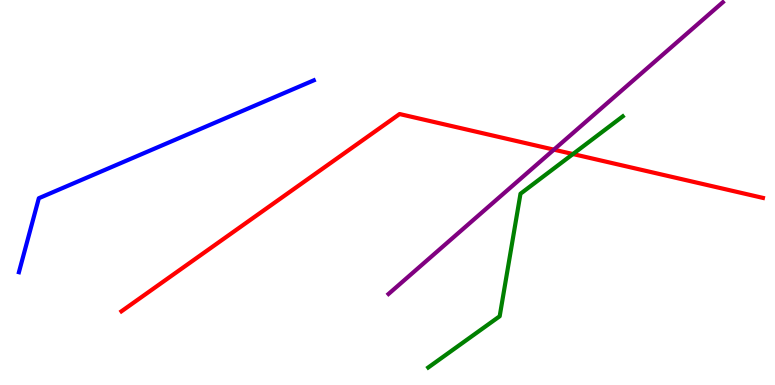[{'lines': ['blue', 'red'], 'intersections': []}, {'lines': ['green', 'red'], 'intersections': [{'x': 7.39, 'y': 6.0}]}, {'lines': ['purple', 'red'], 'intersections': [{'x': 7.15, 'y': 6.11}]}, {'lines': ['blue', 'green'], 'intersections': []}, {'lines': ['blue', 'purple'], 'intersections': []}, {'lines': ['green', 'purple'], 'intersections': []}]